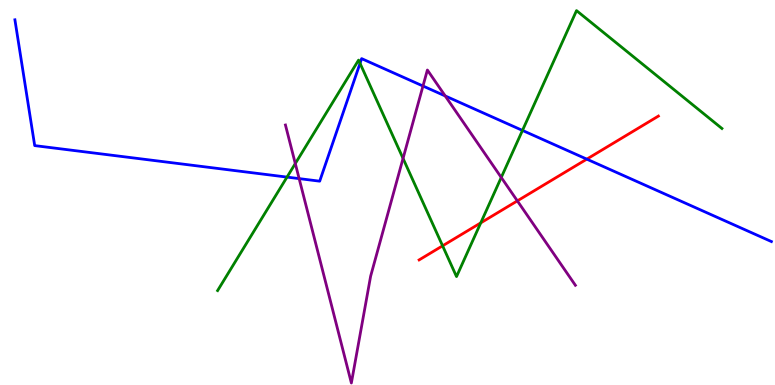[{'lines': ['blue', 'red'], 'intersections': [{'x': 7.57, 'y': 5.87}]}, {'lines': ['green', 'red'], 'intersections': [{'x': 5.71, 'y': 3.62}, {'x': 6.2, 'y': 4.21}]}, {'lines': ['purple', 'red'], 'intersections': [{'x': 6.68, 'y': 4.78}]}, {'lines': ['blue', 'green'], 'intersections': [{'x': 3.7, 'y': 5.4}, {'x': 4.65, 'y': 8.36}, {'x': 6.74, 'y': 6.61}]}, {'lines': ['blue', 'purple'], 'intersections': [{'x': 3.86, 'y': 5.36}, {'x': 5.46, 'y': 7.77}, {'x': 5.74, 'y': 7.51}]}, {'lines': ['green', 'purple'], 'intersections': [{'x': 3.81, 'y': 5.75}, {'x': 5.2, 'y': 5.89}, {'x': 6.47, 'y': 5.39}]}]